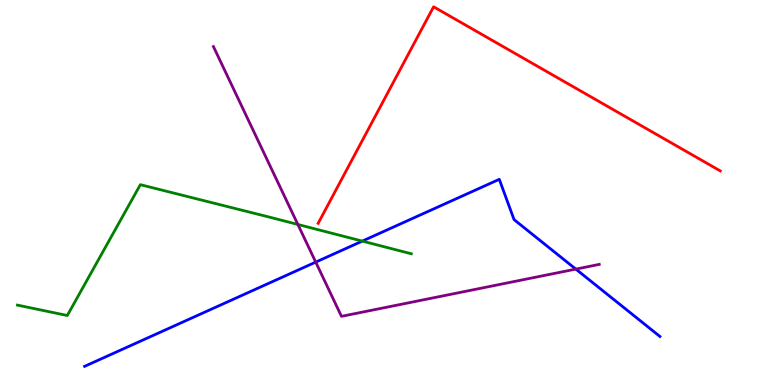[{'lines': ['blue', 'red'], 'intersections': []}, {'lines': ['green', 'red'], 'intersections': []}, {'lines': ['purple', 'red'], 'intersections': []}, {'lines': ['blue', 'green'], 'intersections': [{'x': 4.67, 'y': 3.74}]}, {'lines': ['blue', 'purple'], 'intersections': [{'x': 4.07, 'y': 3.19}, {'x': 7.43, 'y': 3.01}]}, {'lines': ['green', 'purple'], 'intersections': [{'x': 3.84, 'y': 4.17}]}]